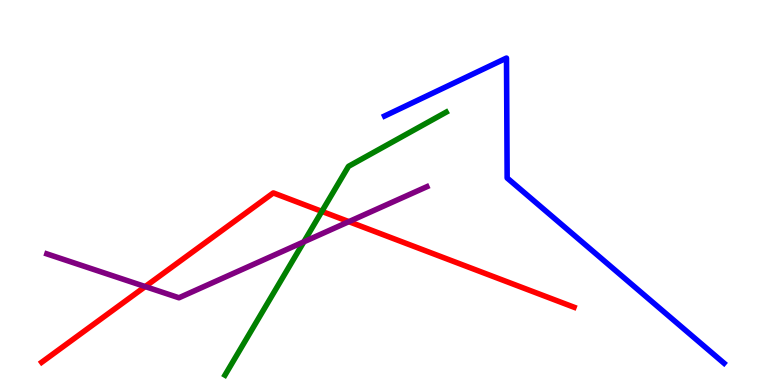[{'lines': ['blue', 'red'], 'intersections': []}, {'lines': ['green', 'red'], 'intersections': [{'x': 4.15, 'y': 4.51}]}, {'lines': ['purple', 'red'], 'intersections': [{'x': 1.87, 'y': 2.56}, {'x': 4.5, 'y': 4.24}]}, {'lines': ['blue', 'green'], 'intersections': []}, {'lines': ['blue', 'purple'], 'intersections': []}, {'lines': ['green', 'purple'], 'intersections': [{'x': 3.92, 'y': 3.72}]}]